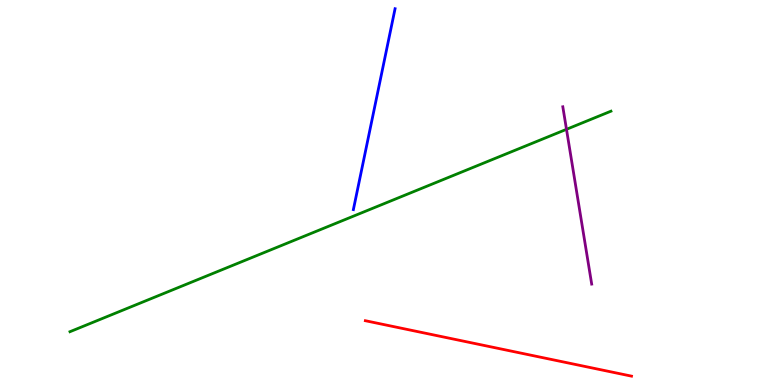[{'lines': ['blue', 'red'], 'intersections': []}, {'lines': ['green', 'red'], 'intersections': []}, {'lines': ['purple', 'red'], 'intersections': []}, {'lines': ['blue', 'green'], 'intersections': []}, {'lines': ['blue', 'purple'], 'intersections': []}, {'lines': ['green', 'purple'], 'intersections': [{'x': 7.31, 'y': 6.64}]}]